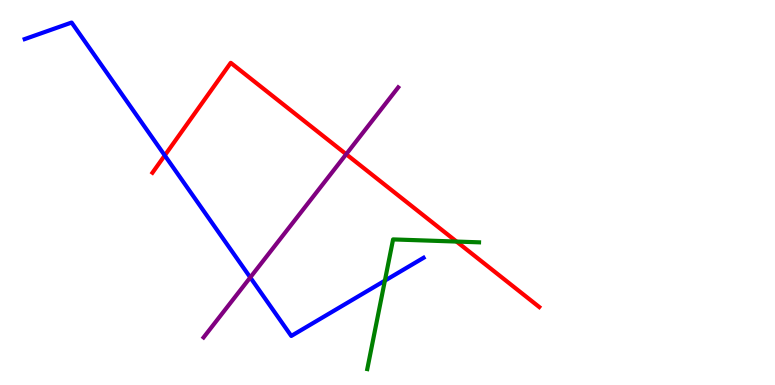[{'lines': ['blue', 'red'], 'intersections': [{'x': 2.13, 'y': 5.96}]}, {'lines': ['green', 'red'], 'intersections': [{'x': 5.89, 'y': 3.73}]}, {'lines': ['purple', 'red'], 'intersections': [{'x': 4.47, 'y': 5.99}]}, {'lines': ['blue', 'green'], 'intersections': [{'x': 4.97, 'y': 2.71}]}, {'lines': ['blue', 'purple'], 'intersections': [{'x': 3.23, 'y': 2.79}]}, {'lines': ['green', 'purple'], 'intersections': []}]